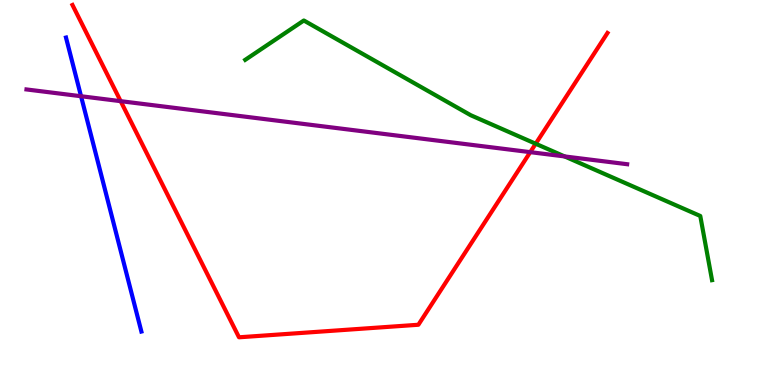[{'lines': ['blue', 'red'], 'intersections': []}, {'lines': ['green', 'red'], 'intersections': [{'x': 6.91, 'y': 6.27}]}, {'lines': ['purple', 'red'], 'intersections': [{'x': 1.56, 'y': 7.37}, {'x': 6.84, 'y': 6.05}]}, {'lines': ['blue', 'green'], 'intersections': []}, {'lines': ['blue', 'purple'], 'intersections': [{'x': 1.05, 'y': 7.5}]}, {'lines': ['green', 'purple'], 'intersections': [{'x': 7.29, 'y': 5.94}]}]